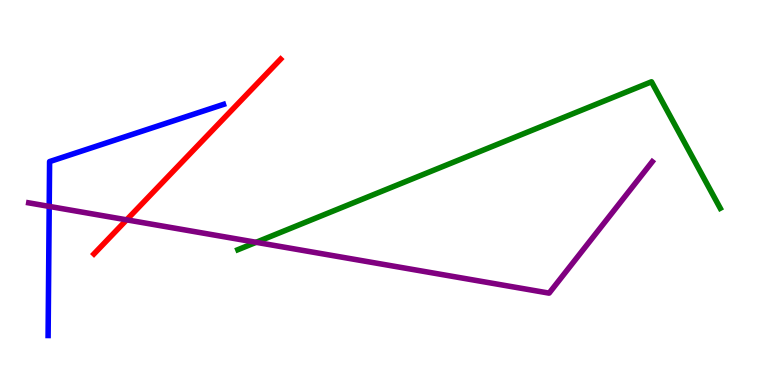[{'lines': ['blue', 'red'], 'intersections': []}, {'lines': ['green', 'red'], 'intersections': []}, {'lines': ['purple', 'red'], 'intersections': [{'x': 1.63, 'y': 4.29}]}, {'lines': ['blue', 'green'], 'intersections': []}, {'lines': ['blue', 'purple'], 'intersections': [{'x': 0.635, 'y': 4.64}]}, {'lines': ['green', 'purple'], 'intersections': [{'x': 3.3, 'y': 3.71}]}]